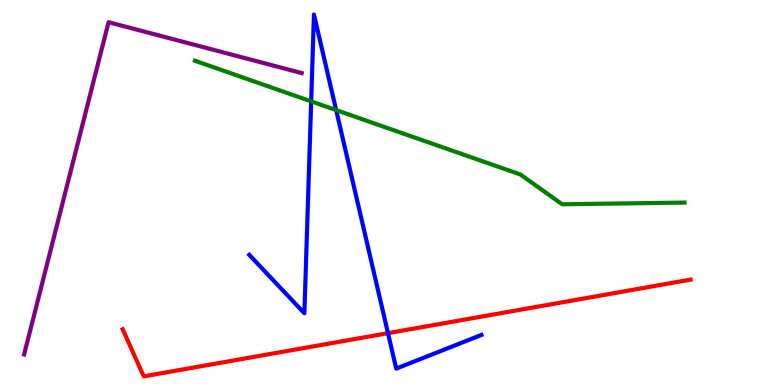[{'lines': ['blue', 'red'], 'intersections': [{'x': 5.01, 'y': 1.35}]}, {'lines': ['green', 'red'], 'intersections': []}, {'lines': ['purple', 'red'], 'intersections': []}, {'lines': ['blue', 'green'], 'intersections': [{'x': 4.02, 'y': 7.37}, {'x': 4.34, 'y': 7.14}]}, {'lines': ['blue', 'purple'], 'intersections': []}, {'lines': ['green', 'purple'], 'intersections': []}]